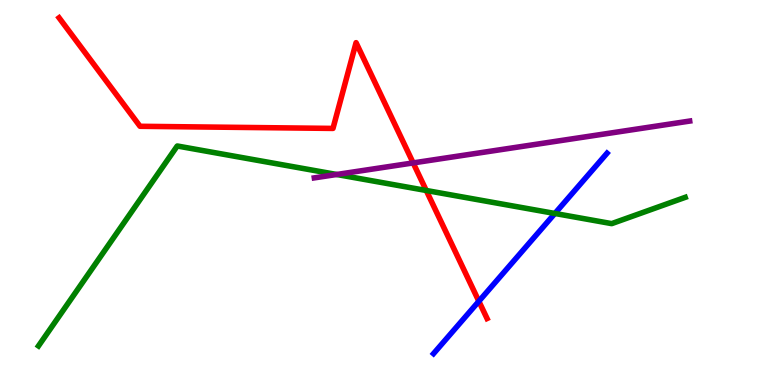[{'lines': ['blue', 'red'], 'intersections': [{'x': 6.18, 'y': 2.17}]}, {'lines': ['green', 'red'], 'intersections': [{'x': 5.5, 'y': 5.05}]}, {'lines': ['purple', 'red'], 'intersections': [{'x': 5.33, 'y': 5.77}]}, {'lines': ['blue', 'green'], 'intersections': [{'x': 7.16, 'y': 4.46}]}, {'lines': ['blue', 'purple'], 'intersections': []}, {'lines': ['green', 'purple'], 'intersections': [{'x': 4.34, 'y': 5.47}]}]